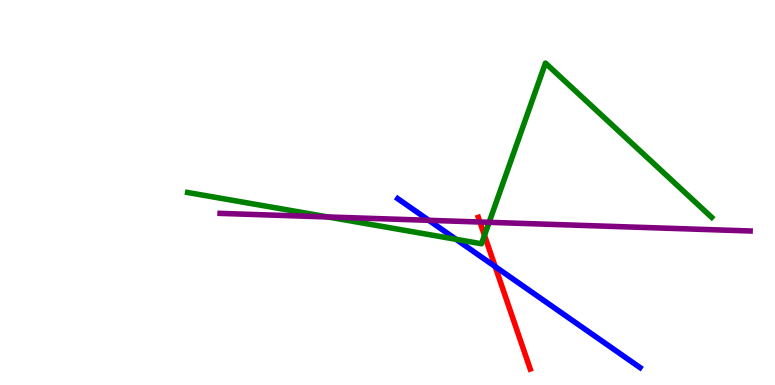[{'lines': ['blue', 'red'], 'intersections': [{'x': 6.39, 'y': 3.08}]}, {'lines': ['green', 'red'], 'intersections': [{'x': 6.25, 'y': 3.89}]}, {'lines': ['purple', 'red'], 'intersections': [{'x': 6.19, 'y': 4.23}]}, {'lines': ['blue', 'green'], 'intersections': [{'x': 5.88, 'y': 3.78}]}, {'lines': ['blue', 'purple'], 'intersections': [{'x': 5.53, 'y': 4.28}]}, {'lines': ['green', 'purple'], 'intersections': [{'x': 4.23, 'y': 4.36}, {'x': 6.31, 'y': 4.23}]}]